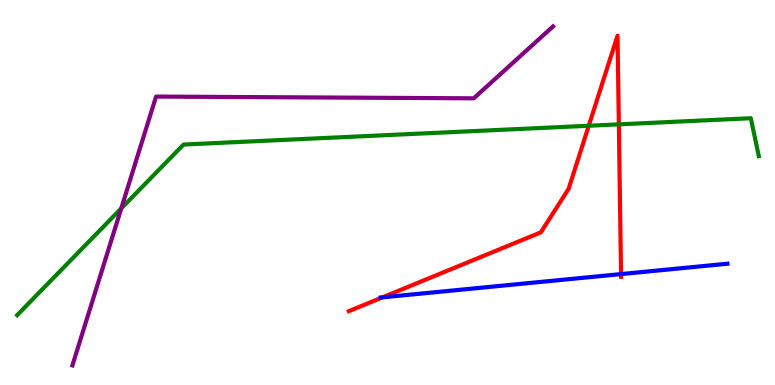[{'lines': ['blue', 'red'], 'intersections': [{'x': 4.94, 'y': 2.28}, {'x': 8.01, 'y': 2.88}]}, {'lines': ['green', 'red'], 'intersections': [{'x': 7.6, 'y': 6.73}, {'x': 7.99, 'y': 6.77}]}, {'lines': ['purple', 'red'], 'intersections': []}, {'lines': ['blue', 'green'], 'intersections': []}, {'lines': ['blue', 'purple'], 'intersections': []}, {'lines': ['green', 'purple'], 'intersections': [{'x': 1.56, 'y': 4.59}]}]